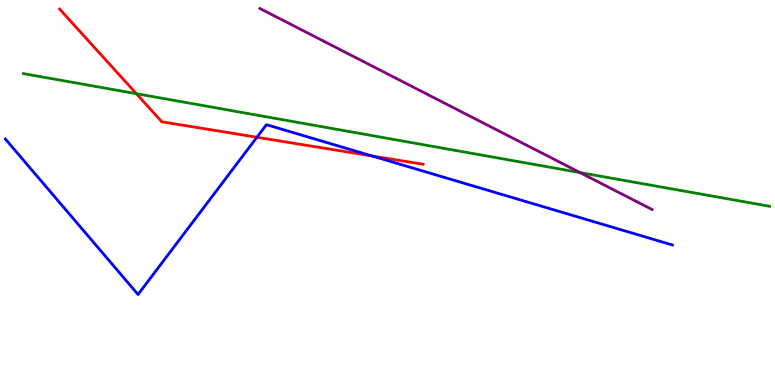[{'lines': ['blue', 'red'], 'intersections': [{'x': 3.32, 'y': 6.43}, {'x': 4.8, 'y': 5.95}]}, {'lines': ['green', 'red'], 'intersections': [{'x': 1.76, 'y': 7.57}]}, {'lines': ['purple', 'red'], 'intersections': []}, {'lines': ['blue', 'green'], 'intersections': []}, {'lines': ['blue', 'purple'], 'intersections': []}, {'lines': ['green', 'purple'], 'intersections': [{'x': 7.48, 'y': 5.52}]}]